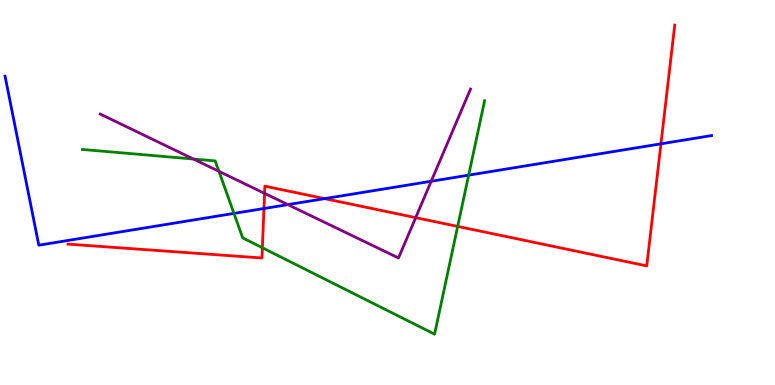[{'lines': ['blue', 'red'], 'intersections': [{'x': 3.41, 'y': 4.58}, {'x': 4.19, 'y': 4.84}, {'x': 8.53, 'y': 6.26}]}, {'lines': ['green', 'red'], 'intersections': [{'x': 3.39, 'y': 3.57}, {'x': 5.91, 'y': 4.12}]}, {'lines': ['purple', 'red'], 'intersections': [{'x': 3.41, 'y': 4.98}, {'x': 5.36, 'y': 4.35}]}, {'lines': ['blue', 'green'], 'intersections': [{'x': 3.02, 'y': 4.46}, {'x': 6.05, 'y': 5.45}]}, {'lines': ['blue', 'purple'], 'intersections': [{'x': 3.71, 'y': 4.69}, {'x': 5.56, 'y': 5.29}]}, {'lines': ['green', 'purple'], 'intersections': [{'x': 2.5, 'y': 5.87}, {'x': 2.83, 'y': 5.55}]}]